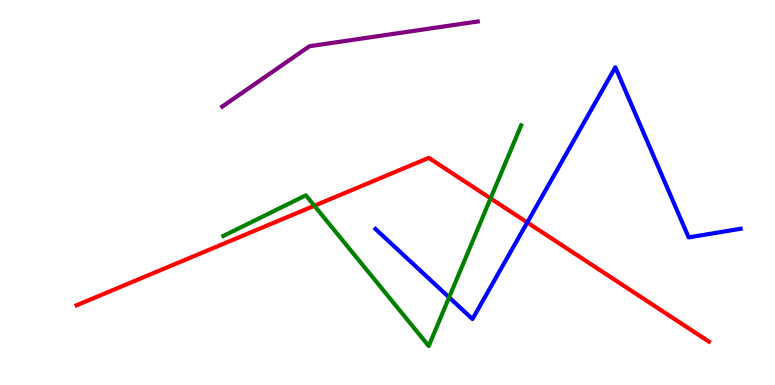[{'lines': ['blue', 'red'], 'intersections': [{'x': 6.8, 'y': 4.22}]}, {'lines': ['green', 'red'], 'intersections': [{'x': 4.06, 'y': 4.66}, {'x': 6.33, 'y': 4.85}]}, {'lines': ['purple', 'red'], 'intersections': []}, {'lines': ['blue', 'green'], 'intersections': [{'x': 5.79, 'y': 2.28}]}, {'lines': ['blue', 'purple'], 'intersections': []}, {'lines': ['green', 'purple'], 'intersections': []}]